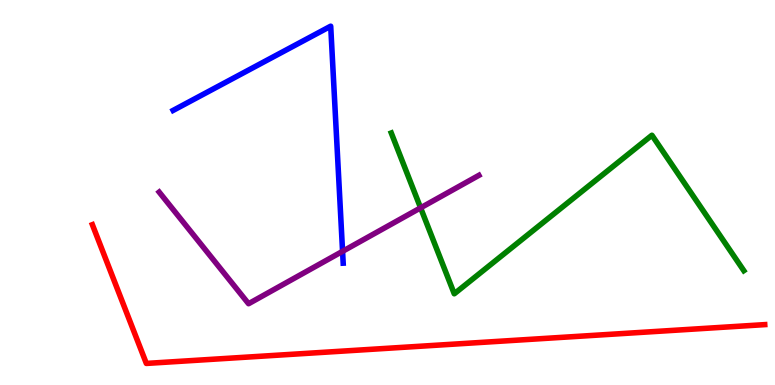[{'lines': ['blue', 'red'], 'intersections': []}, {'lines': ['green', 'red'], 'intersections': []}, {'lines': ['purple', 'red'], 'intersections': []}, {'lines': ['blue', 'green'], 'intersections': []}, {'lines': ['blue', 'purple'], 'intersections': [{'x': 4.42, 'y': 3.47}]}, {'lines': ['green', 'purple'], 'intersections': [{'x': 5.43, 'y': 4.6}]}]